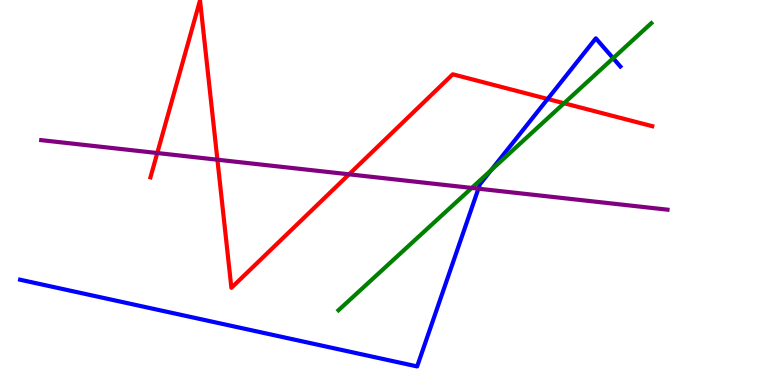[{'lines': ['blue', 'red'], 'intersections': [{'x': 7.07, 'y': 7.43}]}, {'lines': ['green', 'red'], 'intersections': [{'x': 7.28, 'y': 7.32}]}, {'lines': ['purple', 'red'], 'intersections': [{'x': 2.03, 'y': 6.03}, {'x': 2.81, 'y': 5.85}, {'x': 4.5, 'y': 5.47}]}, {'lines': ['blue', 'green'], 'intersections': [{'x': 6.34, 'y': 5.58}, {'x': 7.91, 'y': 8.49}]}, {'lines': ['blue', 'purple'], 'intersections': [{'x': 6.17, 'y': 5.1}]}, {'lines': ['green', 'purple'], 'intersections': [{'x': 6.09, 'y': 5.12}]}]